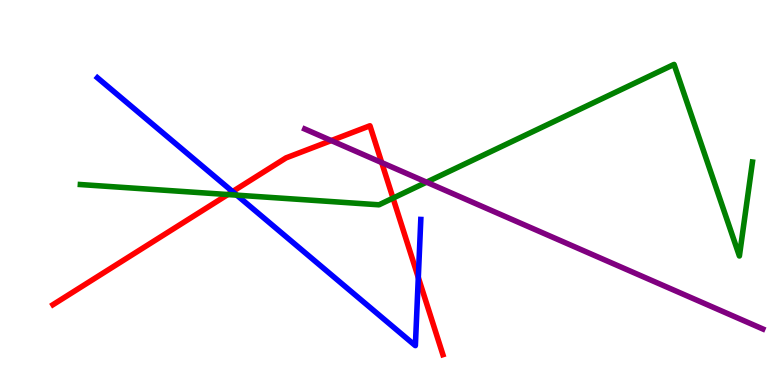[{'lines': ['blue', 'red'], 'intersections': [{'x': 3.0, 'y': 5.02}, {'x': 5.4, 'y': 2.79}]}, {'lines': ['green', 'red'], 'intersections': [{'x': 2.94, 'y': 4.95}, {'x': 5.07, 'y': 4.85}]}, {'lines': ['purple', 'red'], 'intersections': [{'x': 4.27, 'y': 6.35}, {'x': 4.93, 'y': 5.78}]}, {'lines': ['blue', 'green'], 'intersections': [{'x': 3.05, 'y': 4.93}]}, {'lines': ['blue', 'purple'], 'intersections': []}, {'lines': ['green', 'purple'], 'intersections': [{'x': 5.5, 'y': 5.27}]}]